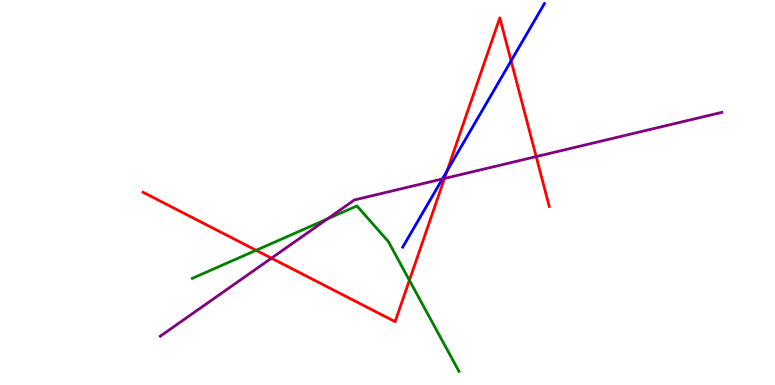[{'lines': ['blue', 'red'], 'intersections': [{'x': 5.77, 'y': 5.56}, {'x': 6.59, 'y': 8.42}]}, {'lines': ['green', 'red'], 'intersections': [{'x': 3.3, 'y': 3.5}, {'x': 5.28, 'y': 2.72}]}, {'lines': ['purple', 'red'], 'intersections': [{'x': 3.5, 'y': 3.29}, {'x': 5.74, 'y': 5.36}, {'x': 6.92, 'y': 5.93}]}, {'lines': ['blue', 'green'], 'intersections': []}, {'lines': ['blue', 'purple'], 'intersections': [{'x': 5.71, 'y': 5.35}]}, {'lines': ['green', 'purple'], 'intersections': [{'x': 4.22, 'y': 4.31}]}]